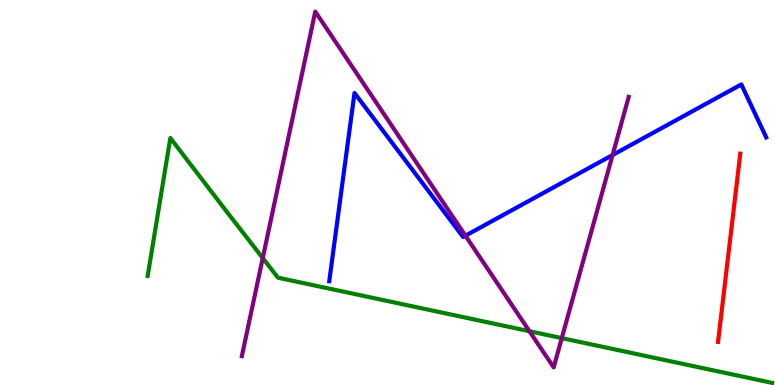[{'lines': ['blue', 'red'], 'intersections': []}, {'lines': ['green', 'red'], 'intersections': []}, {'lines': ['purple', 'red'], 'intersections': []}, {'lines': ['blue', 'green'], 'intersections': []}, {'lines': ['blue', 'purple'], 'intersections': [{'x': 6.01, 'y': 3.88}, {'x': 7.9, 'y': 5.97}]}, {'lines': ['green', 'purple'], 'intersections': [{'x': 3.39, 'y': 3.3}, {'x': 6.83, 'y': 1.4}, {'x': 7.25, 'y': 1.22}]}]